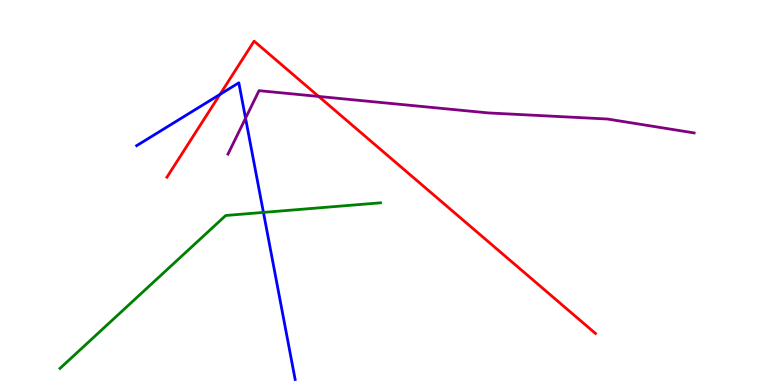[{'lines': ['blue', 'red'], 'intersections': [{'x': 2.84, 'y': 7.55}]}, {'lines': ['green', 'red'], 'intersections': []}, {'lines': ['purple', 'red'], 'intersections': [{'x': 4.11, 'y': 7.49}]}, {'lines': ['blue', 'green'], 'intersections': [{'x': 3.4, 'y': 4.48}]}, {'lines': ['blue', 'purple'], 'intersections': [{'x': 3.17, 'y': 6.93}]}, {'lines': ['green', 'purple'], 'intersections': []}]